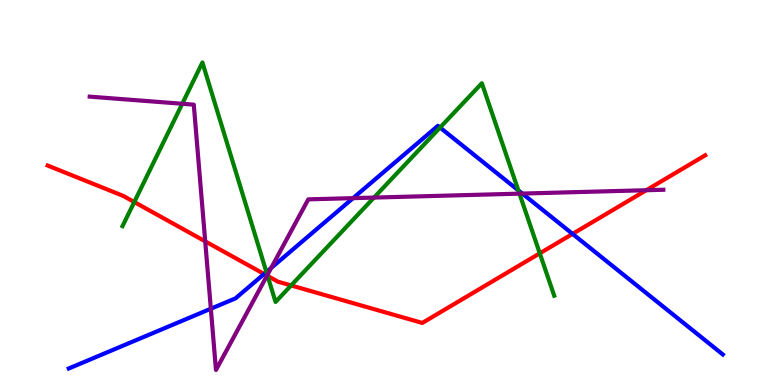[{'lines': ['blue', 'red'], 'intersections': [{'x': 3.41, 'y': 2.88}, {'x': 7.39, 'y': 3.92}]}, {'lines': ['green', 'red'], 'intersections': [{'x': 1.73, 'y': 4.75}, {'x': 3.45, 'y': 2.83}, {'x': 3.76, 'y': 2.59}, {'x': 6.96, 'y': 3.42}]}, {'lines': ['purple', 'red'], 'intersections': [{'x': 2.65, 'y': 3.73}, {'x': 3.45, 'y': 2.84}, {'x': 8.34, 'y': 5.06}]}, {'lines': ['blue', 'green'], 'intersections': [{'x': 3.44, 'y': 2.93}, {'x': 5.68, 'y': 6.69}, {'x': 6.69, 'y': 5.06}]}, {'lines': ['blue', 'purple'], 'intersections': [{'x': 2.72, 'y': 1.98}, {'x': 3.5, 'y': 3.04}, {'x': 4.56, 'y': 4.85}, {'x': 6.74, 'y': 4.97}]}, {'lines': ['green', 'purple'], 'intersections': [{'x': 2.35, 'y': 7.3}, {'x': 3.45, 'y': 2.86}, {'x': 4.83, 'y': 4.87}, {'x': 6.7, 'y': 4.97}]}]